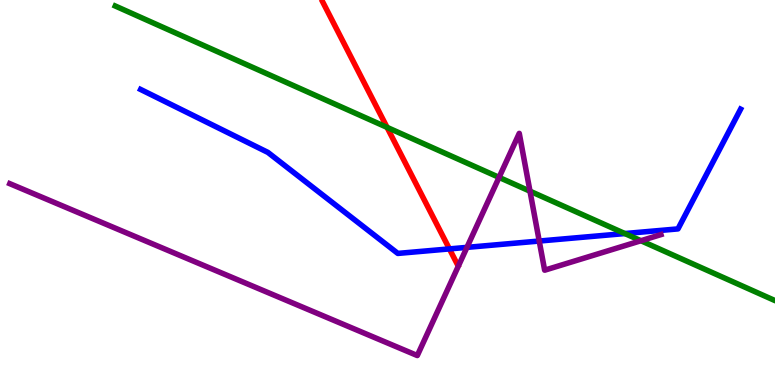[{'lines': ['blue', 'red'], 'intersections': [{'x': 5.8, 'y': 3.53}]}, {'lines': ['green', 'red'], 'intersections': [{'x': 4.99, 'y': 6.69}]}, {'lines': ['purple', 'red'], 'intersections': []}, {'lines': ['blue', 'green'], 'intersections': [{'x': 8.06, 'y': 3.93}]}, {'lines': ['blue', 'purple'], 'intersections': [{'x': 6.03, 'y': 3.57}, {'x': 6.96, 'y': 3.74}]}, {'lines': ['green', 'purple'], 'intersections': [{'x': 6.44, 'y': 5.39}, {'x': 6.84, 'y': 5.03}, {'x': 8.27, 'y': 3.75}]}]